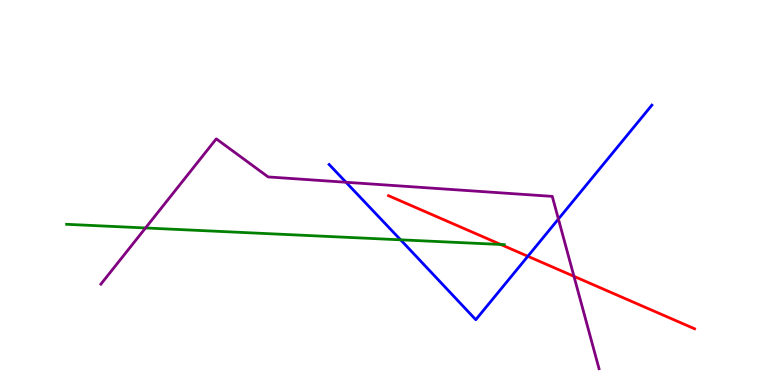[{'lines': ['blue', 'red'], 'intersections': [{'x': 6.81, 'y': 3.34}]}, {'lines': ['green', 'red'], 'intersections': [{'x': 6.46, 'y': 3.65}]}, {'lines': ['purple', 'red'], 'intersections': [{'x': 7.41, 'y': 2.82}]}, {'lines': ['blue', 'green'], 'intersections': [{'x': 5.17, 'y': 3.77}]}, {'lines': ['blue', 'purple'], 'intersections': [{'x': 4.46, 'y': 5.27}, {'x': 7.21, 'y': 4.31}]}, {'lines': ['green', 'purple'], 'intersections': [{'x': 1.88, 'y': 4.08}]}]